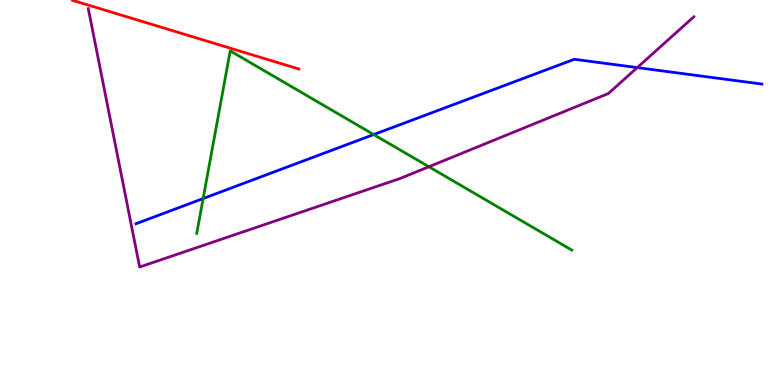[{'lines': ['blue', 'red'], 'intersections': []}, {'lines': ['green', 'red'], 'intersections': []}, {'lines': ['purple', 'red'], 'intersections': []}, {'lines': ['blue', 'green'], 'intersections': [{'x': 2.62, 'y': 4.84}, {'x': 4.82, 'y': 6.51}]}, {'lines': ['blue', 'purple'], 'intersections': [{'x': 8.22, 'y': 8.24}]}, {'lines': ['green', 'purple'], 'intersections': [{'x': 5.53, 'y': 5.67}]}]